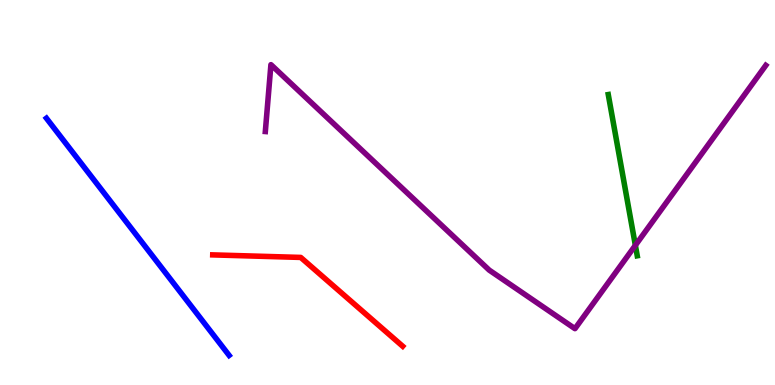[{'lines': ['blue', 'red'], 'intersections': []}, {'lines': ['green', 'red'], 'intersections': []}, {'lines': ['purple', 'red'], 'intersections': []}, {'lines': ['blue', 'green'], 'intersections': []}, {'lines': ['blue', 'purple'], 'intersections': []}, {'lines': ['green', 'purple'], 'intersections': [{'x': 8.2, 'y': 3.63}]}]